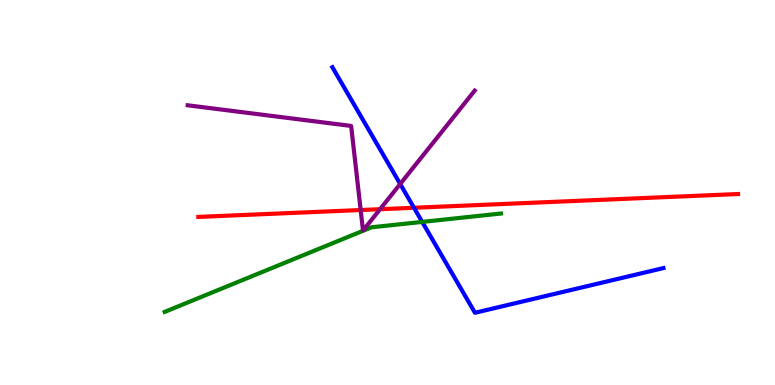[{'lines': ['blue', 'red'], 'intersections': [{'x': 5.34, 'y': 4.6}]}, {'lines': ['green', 'red'], 'intersections': []}, {'lines': ['purple', 'red'], 'intersections': [{'x': 4.65, 'y': 4.54}, {'x': 4.9, 'y': 4.57}]}, {'lines': ['blue', 'green'], 'intersections': [{'x': 5.45, 'y': 4.24}]}, {'lines': ['blue', 'purple'], 'intersections': [{'x': 5.16, 'y': 5.22}]}, {'lines': ['green', 'purple'], 'intersections': []}]